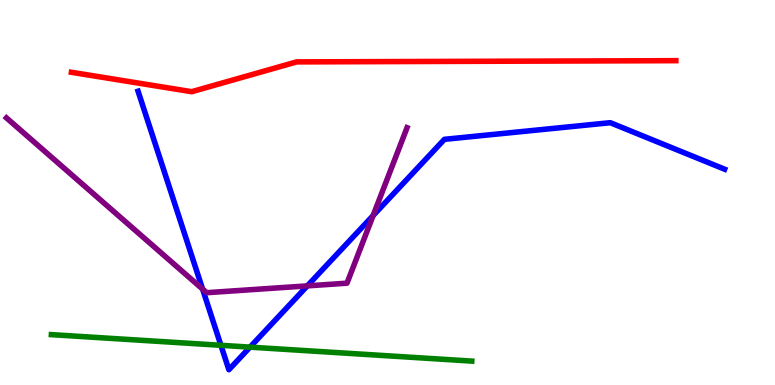[{'lines': ['blue', 'red'], 'intersections': []}, {'lines': ['green', 'red'], 'intersections': []}, {'lines': ['purple', 'red'], 'intersections': []}, {'lines': ['blue', 'green'], 'intersections': [{'x': 2.85, 'y': 1.03}, {'x': 3.23, 'y': 0.983}]}, {'lines': ['blue', 'purple'], 'intersections': [{'x': 2.61, 'y': 2.49}, {'x': 3.97, 'y': 2.57}, {'x': 4.81, 'y': 4.4}]}, {'lines': ['green', 'purple'], 'intersections': []}]